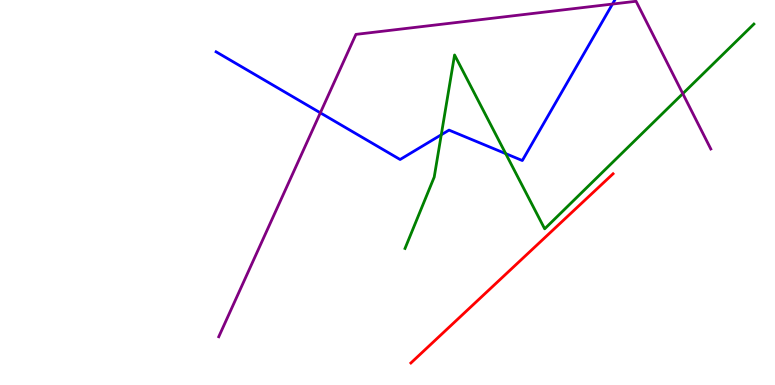[{'lines': ['blue', 'red'], 'intersections': []}, {'lines': ['green', 'red'], 'intersections': []}, {'lines': ['purple', 'red'], 'intersections': []}, {'lines': ['blue', 'green'], 'intersections': [{'x': 5.69, 'y': 6.5}, {'x': 6.53, 'y': 6.01}]}, {'lines': ['blue', 'purple'], 'intersections': [{'x': 4.13, 'y': 7.07}, {'x': 7.9, 'y': 9.89}]}, {'lines': ['green', 'purple'], 'intersections': [{'x': 8.81, 'y': 7.57}]}]